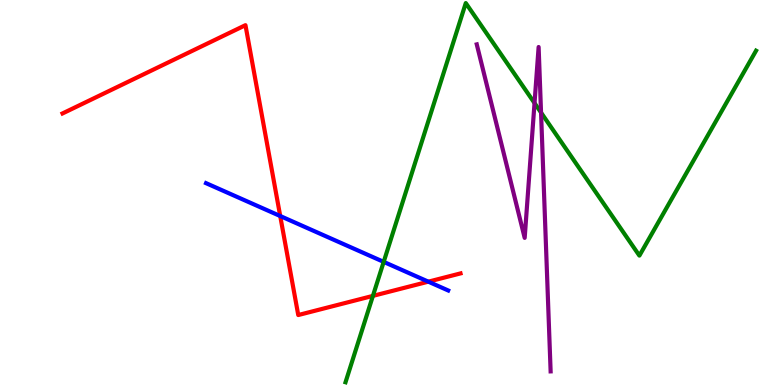[{'lines': ['blue', 'red'], 'intersections': [{'x': 3.62, 'y': 4.39}, {'x': 5.53, 'y': 2.68}]}, {'lines': ['green', 'red'], 'intersections': [{'x': 4.81, 'y': 2.31}]}, {'lines': ['purple', 'red'], 'intersections': []}, {'lines': ['blue', 'green'], 'intersections': [{'x': 4.95, 'y': 3.2}]}, {'lines': ['blue', 'purple'], 'intersections': []}, {'lines': ['green', 'purple'], 'intersections': [{'x': 6.9, 'y': 7.32}, {'x': 6.98, 'y': 7.08}]}]